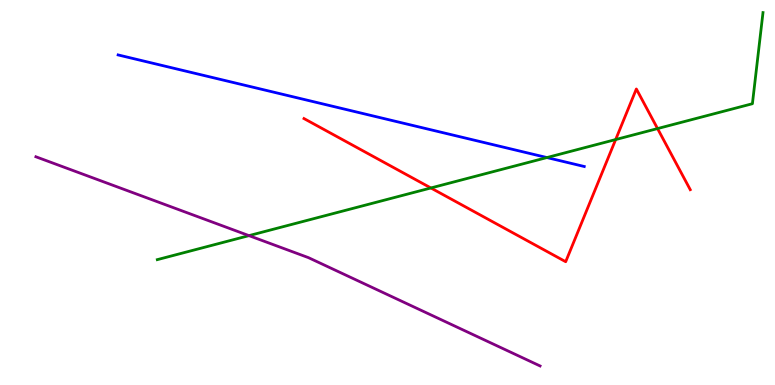[{'lines': ['blue', 'red'], 'intersections': []}, {'lines': ['green', 'red'], 'intersections': [{'x': 5.56, 'y': 5.12}, {'x': 7.94, 'y': 6.38}, {'x': 8.48, 'y': 6.66}]}, {'lines': ['purple', 'red'], 'intersections': []}, {'lines': ['blue', 'green'], 'intersections': [{'x': 7.06, 'y': 5.91}]}, {'lines': ['blue', 'purple'], 'intersections': []}, {'lines': ['green', 'purple'], 'intersections': [{'x': 3.21, 'y': 3.88}]}]